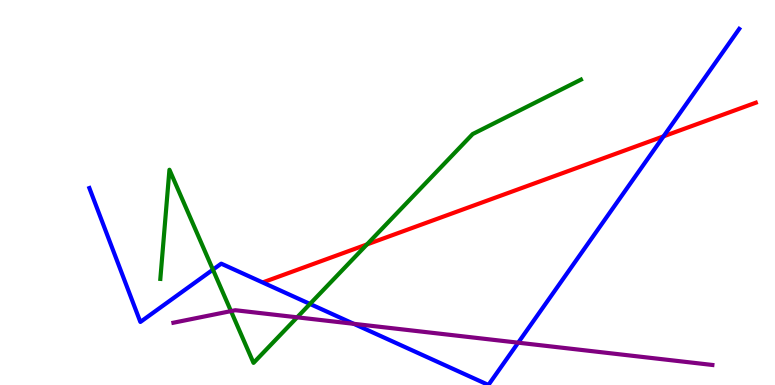[{'lines': ['blue', 'red'], 'intersections': [{'x': 8.56, 'y': 6.46}]}, {'lines': ['green', 'red'], 'intersections': [{'x': 4.74, 'y': 3.65}]}, {'lines': ['purple', 'red'], 'intersections': []}, {'lines': ['blue', 'green'], 'intersections': [{'x': 2.75, 'y': 3.0}, {'x': 4.0, 'y': 2.11}]}, {'lines': ['blue', 'purple'], 'intersections': [{'x': 4.56, 'y': 1.59}, {'x': 6.69, 'y': 1.1}]}, {'lines': ['green', 'purple'], 'intersections': [{'x': 2.98, 'y': 1.92}, {'x': 3.83, 'y': 1.76}]}]